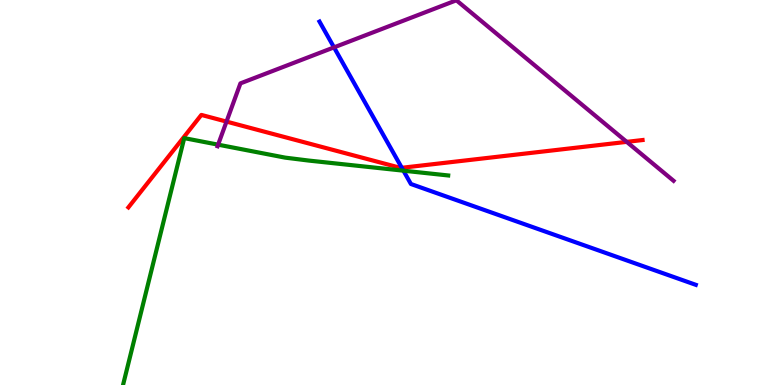[{'lines': ['blue', 'red'], 'intersections': [{'x': 5.18, 'y': 5.64}]}, {'lines': ['green', 'red'], 'intersections': []}, {'lines': ['purple', 'red'], 'intersections': [{'x': 2.92, 'y': 6.84}, {'x': 8.09, 'y': 6.32}]}, {'lines': ['blue', 'green'], 'intersections': [{'x': 5.21, 'y': 5.57}]}, {'lines': ['blue', 'purple'], 'intersections': [{'x': 4.31, 'y': 8.77}]}, {'lines': ['green', 'purple'], 'intersections': [{'x': 2.81, 'y': 6.24}]}]